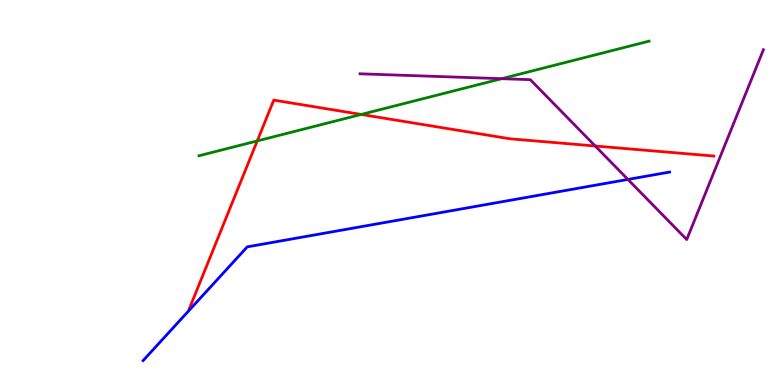[{'lines': ['blue', 'red'], 'intersections': []}, {'lines': ['green', 'red'], 'intersections': [{'x': 3.32, 'y': 6.34}, {'x': 4.66, 'y': 7.03}]}, {'lines': ['purple', 'red'], 'intersections': [{'x': 7.68, 'y': 6.21}]}, {'lines': ['blue', 'green'], 'intersections': []}, {'lines': ['blue', 'purple'], 'intersections': [{'x': 8.1, 'y': 5.34}]}, {'lines': ['green', 'purple'], 'intersections': [{'x': 6.47, 'y': 7.96}]}]